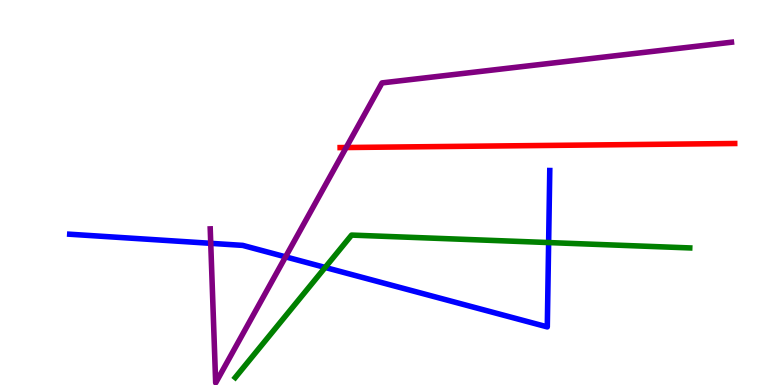[{'lines': ['blue', 'red'], 'intersections': []}, {'lines': ['green', 'red'], 'intersections': []}, {'lines': ['purple', 'red'], 'intersections': [{'x': 4.47, 'y': 6.17}]}, {'lines': ['blue', 'green'], 'intersections': [{'x': 4.2, 'y': 3.05}, {'x': 7.08, 'y': 3.7}]}, {'lines': ['blue', 'purple'], 'intersections': [{'x': 2.72, 'y': 3.68}, {'x': 3.68, 'y': 3.33}]}, {'lines': ['green', 'purple'], 'intersections': []}]